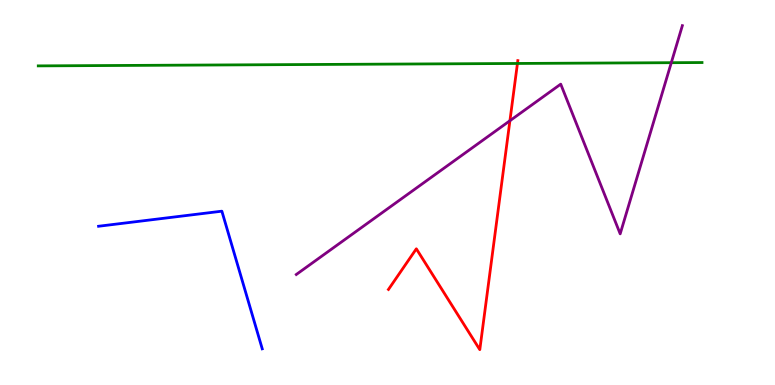[{'lines': ['blue', 'red'], 'intersections': []}, {'lines': ['green', 'red'], 'intersections': [{'x': 6.68, 'y': 8.35}]}, {'lines': ['purple', 'red'], 'intersections': [{'x': 6.58, 'y': 6.86}]}, {'lines': ['blue', 'green'], 'intersections': []}, {'lines': ['blue', 'purple'], 'intersections': []}, {'lines': ['green', 'purple'], 'intersections': [{'x': 8.66, 'y': 8.37}]}]